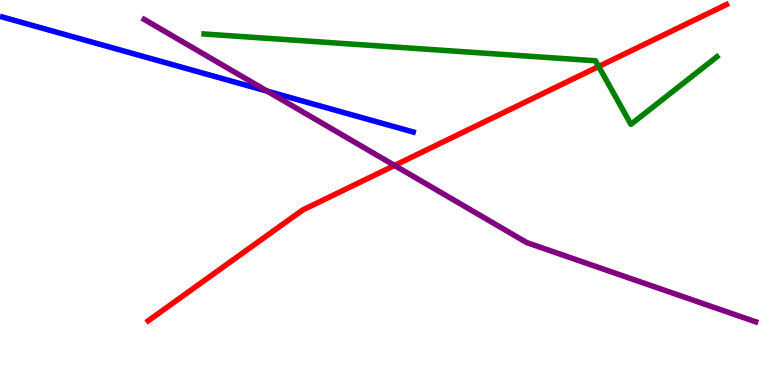[{'lines': ['blue', 'red'], 'intersections': []}, {'lines': ['green', 'red'], 'intersections': [{'x': 7.72, 'y': 8.27}]}, {'lines': ['purple', 'red'], 'intersections': [{'x': 5.09, 'y': 5.7}]}, {'lines': ['blue', 'green'], 'intersections': []}, {'lines': ['blue', 'purple'], 'intersections': [{'x': 3.45, 'y': 7.63}]}, {'lines': ['green', 'purple'], 'intersections': []}]